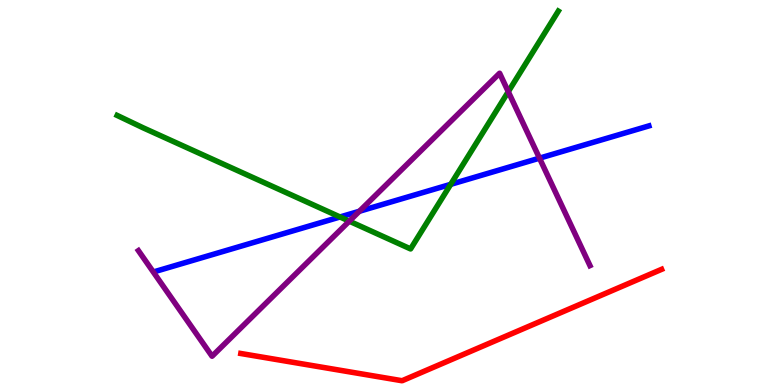[{'lines': ['blue', 'red'], 'intersections': []}, {'lines': ['green', 'red'], 'intersections': []}, {'lines': ['purple', 'red'], 'intersections': []}, {'lines': ['blue', 'green'], 'intersections': [{'x': 4.39, 'y': 4.36}, {'x': 5.82, 'y': 5.21}]}, {'lines': ['blue', 'purple'], 'intersections': [{'x': 4.64, 'y': 4.51}, {'x': 6.96, 'y': 5.89}]}, {'lines': ['green', 'purple'], 'intersections': [{'x': 4.51, 'y': 4.26}, {'x': 6.56, 'y': 7.62}]}]